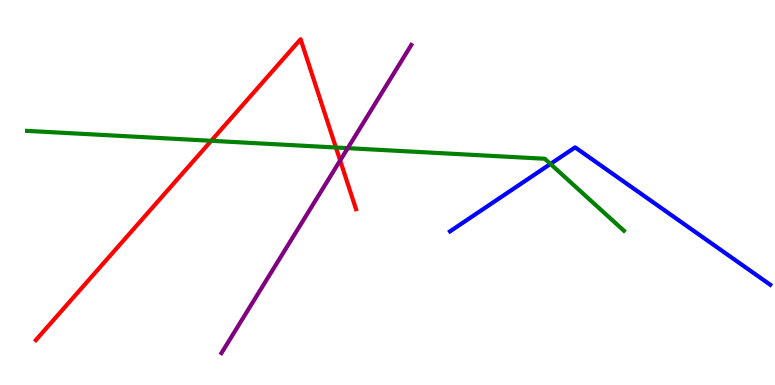[{'lines': ['blue', 'red'], 'intersections': []}, {'lines': ['green', 'red'], 'intersections': [{'x': 2.73, 'y': 6.34}, {'x': 4.33, 'y': 6.17}]}, {'lines': ['purple', 'red'], 'intersections': [{'x': 4.39, 'y': 5.83}]}, {'lines': ['blue', 'green'], 'intersections': [{'x': 7.1, 'y': 5.74}]}, {'lines': ['blue', 'purple'], 'intersections': []}, {'lines': ['green', 'purple'], 'intersections': [{'x': 4.49, 'y': 6.15}]}]